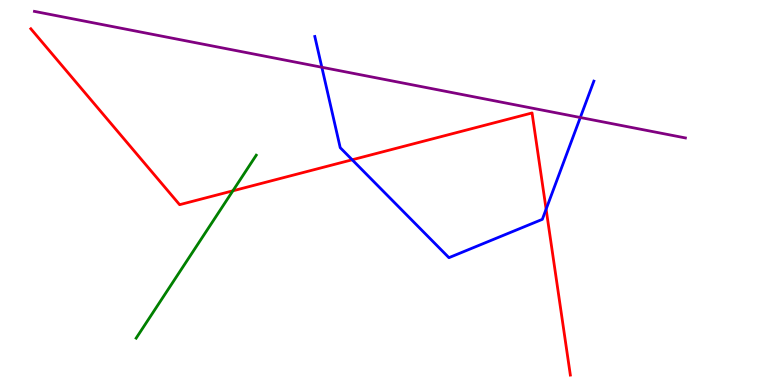[{'lines': ['blue', 'red'], 'intersections': [{'x': 4.54, 'y': 5.85}, {'x': 7.05, 'y': 4.57}]}, {'lines': ['green', 'red'], 'intersections': [{'x': 3.0, 'y': 5.04}]}, {'lines': ['purple', 'red'], 'intersections': []}, {'lines': ['blue', 'green'], 'intersections': []}, {'lines': ['blue', 'purple'], 'intersections': [{'x': 4.15, 'y': 8.25}, {'x': 7.49, 'y': 6.95}]}, {'lines': ['green', 'purple'], 'intersections': []}]